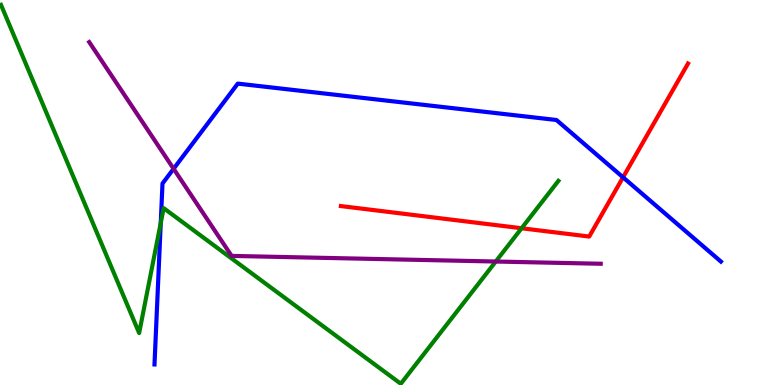[{'lines': ['blue', 'red'], 'intersections': [{'x': 8.04, 'y': 5.39}]}, {'lines': ['green', 'red'], 'intersections': [{'x': 6.73, 'y': 4.07}]}, {'lines': ['purple', 'red'], 'intersections': []}, {'lines': ['blue', 'green'], 'intersections': [{'x': 2.07, 'y': 4.21}]}, {'lines': ['blue', 'purple'], 'intersections': [{'x': 2.24, 'y': 5.62}]}, {'lines': ['green', 'purple'], 'intersections': [{'x': 6.4, 'y': 3.21}]}]